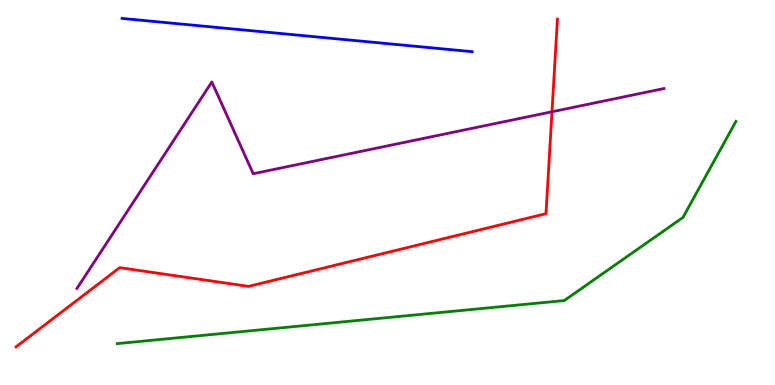[{'lines': ['blue', 'red'], 'intersections': []}, {'lines': ['green', 'red'], 'intersections': []}, {'lines': ['purple', 'red'], 'intersections': [{'x': 7.12, 'y': 7.1}]}, {'lines': ['blue', 'green'], 'intersections': []}, {'lines': ['blue', 'purple'], 'intersections': []}, {'lines': ['green', 'purple'], 'intersections': []}]